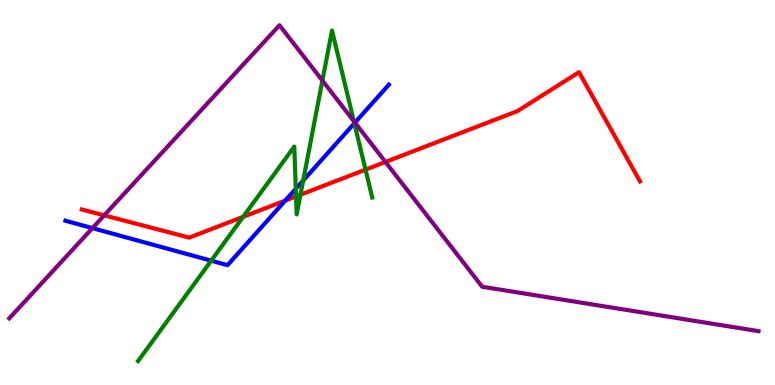[{'lines': ['blue', 'red'], 'intersections': [{'x': 3.68, 'y': 4.79}]}, {'lines': ['green', 'red'], 'intersections': [{'x': 3.14, 'y': 4.37}, {'x': 3.82, 'y': 4.9}, {'x': 3.88, 'y': 4.94}, {'x': 4.72, 'y': 5.59}]}, {'lines': ['purple', 'red'], 'intersections': [{'x': 1.34, 'y': 4.41}, {'x': 4.97, 'y': 5.79}]}, {'lines': ['blue', 'green'], 'intersections': [{'x': 2.73, 'y': 3.23}, {'x': 3.82, 'y': 5.1}, {'x': 3.91, 'y': 5.31}, {'x': 4.57, 'y': 6.8}]}, {'lines': ['blue', 'purple'], 'intersections': [{'x': 1.19, 'y': 4.07}, {'x': 4.58, 'y': 6.82}]}, {'lines': ['green', 'purple'], 'intersections': [{'x': 4.16, 'y': 7.91}, {'x': 4.57, 'y': 6.85}]}]